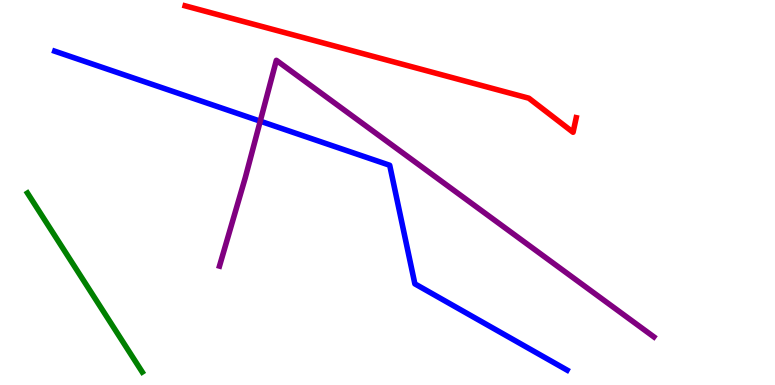[{'lines': ['blue', 'red'], 'intersections': []}, {'lines': ['green', 'red'], 'intersections': []}, {'lines': ['purple', 'red'], 'intersections': []}, {'lines': ['blue', 'green'], 'intersections': []}, {'lines': ['blue', 'purple'], 'intersections': [{'x': 3.36, 'y': 6.85}]}, {'lines': ['green', 'purple'], 'intersections': []}]